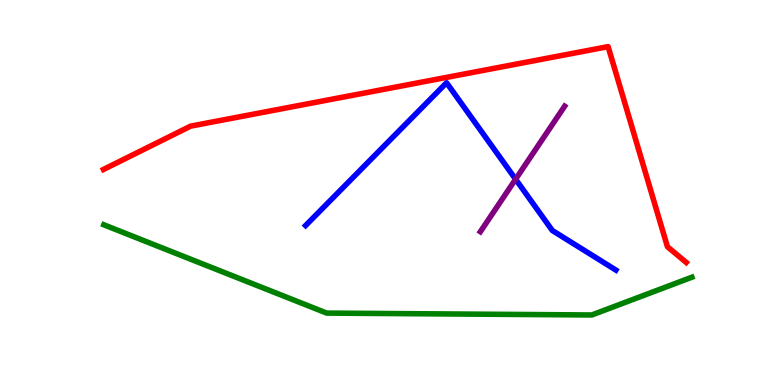[{'lines': ['blue', 'red'], 'intersections': []}, {'lines': ['green', 'red'], 'intersections': []}, {'lines': ['purple', 'red'], 'intersections': []}, {'lines': ['blue', 'green'], 'intersections': []}, {'lines': ['blue', 'purple'], 'intersections': [{'x': 6.65, 'y': 5.34}]}, {'lines': ['green', 'purple'], 'intersections': []}]